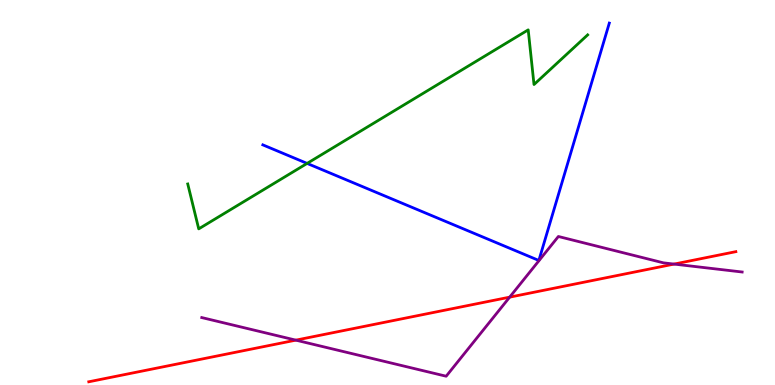[{'lines': ['blue', 'red'], 'intersections': []}, {'lines': ['green', 'red'], 'intersections': []}, {'lines': ['purple', 'red'], 'intersections': [{'x': 3.82, 'y': 1.17}, {'x': 6.58, 'y': 2.28}, {'x': 8.7, 'y': 3.14}]}, {'lines': ['blue', 'green'], 'intersections': [{'x': 3.96, 'y': 5.76}]}, {'lines': ['blue', 'purple'], 'intersections': []}, {'lines': ['green', 'purple'], 'intersections': []}]